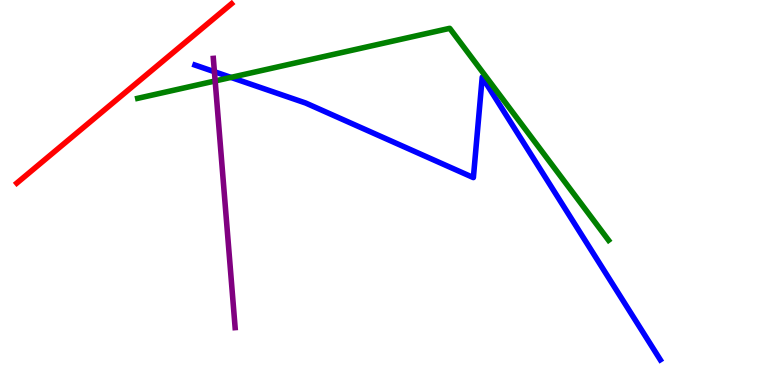[{'lines': ['blue', 'red'], 'intersections': []}, {'lines': ['green', 'red'], 'intersections': []}, {'lines': ['purple', 'red'], 'intersections': []}, {'lines': ['blue', 'green'], 'intersections': [{'x': 2.98, 'y': 7.99}]}, {'lines': ['blue', 'purple'], 'intersections': [{'x': 2.77, 'y': 8.14}]}, {'lines': ['green', 'purple'], 'intersections': [{'x': 2.78, 'y': 7.9}]}]